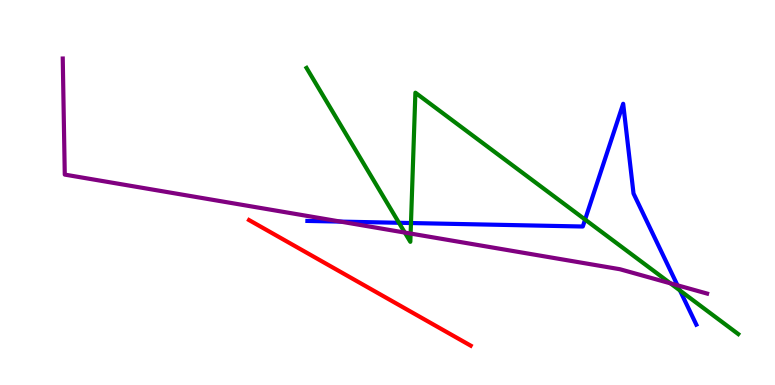[{'lines': ['blue', 'red'], 'intersections': []}, {'lines': ['green', 'red'], 'intersections': []}, {'lines': ['purple', 'red'], 'intersections': []}, {'lines': ['blue', 'green'], 'intersections': [{'x': 5.15, 'y': 4.21}, {'x': 5.3, 'y': 4.21}, {'x': 7.55, 'y': 4.3}, {'x': 8.77, 'y': 2.45}]}, {'lines': ['blue', 'purple'], 'intersections': [{'x': 4.39, 'y': 4.24}, {'x': 8.74, 'y': 2.59}]}, {'lines': ['green', 'purple'], 'intersections': [{'x': 5.22, 'y': 3.96}, {'x': 5.3, 'y': 3.93}, {'x': 8.65, 'y': 2.64}]}]